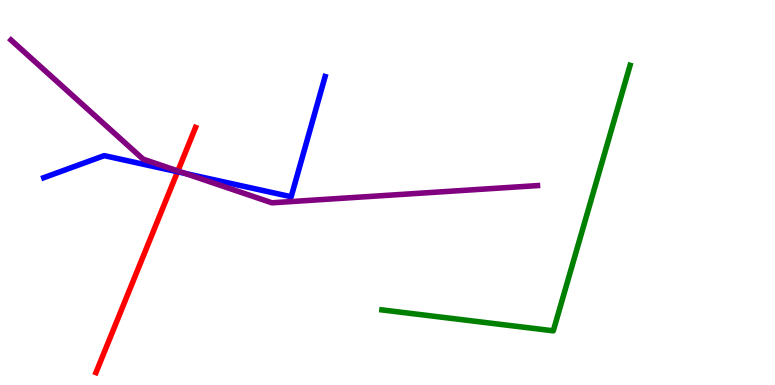[{'lines': ['blue', 'red'], 'intersections': [{'x': 2.29, 'y': 5.54}]}, {'lines': ['green', 'red'], 'intersections': []}, {'lines': ['purple', 'red'], 'intersections': [{'x': 2.3, 'y': 5.56}]}, {'lines': ['blue', 'green'], 'intersections': []}, {'lines': ['blue', 'purple'], 'intersections': [{'x': 2.39, 'y': 5.49}]}, {'lines': ['green', 'purple'], 'intersections': []}]